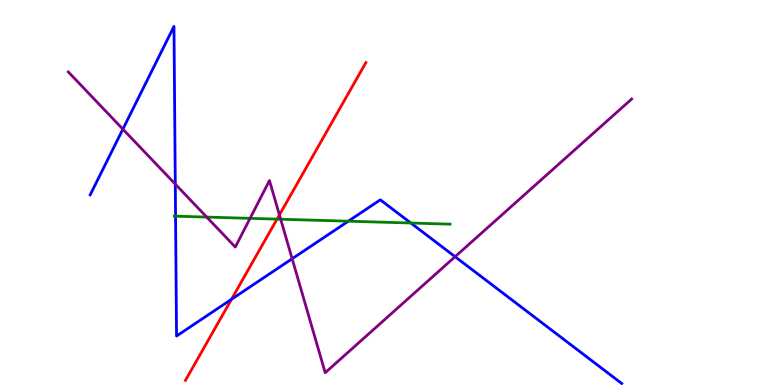[{'lines': ['blue', 'red'], 'intersections': [{'x': 2.99, 'y': 2.23}]}, {'lines': ['green', 'red'], 'intersections': [{'x': 3.57, 'y': 4.31}]}, {'lines': ['purple', 'red'], 'intersections': [{'x': 3.61, 'y': 4.42}]}, {'lines': ['blue', 'green'], 'intersections': [{'x': 2.27, 'y': 4.38}, {'x': 4.49, 'y': 4.25}, {'x': 5.3, 'y': 4.21}]}, {'lines': ['blue', 'purple'], 'intersections': [{'x': 1.59, 'y': 6.65}, {'x': 2.26, 'y': 5.22}, {'x': 3.77, 'y': 3.28}, {'x': 5.87, 'y': 3.33}]}, {'lines': ['green', 'purple'], 'intersections': [{'x': 2.67, 'y': 4.36}, {'x': 3.23, 'y': 4.33}, {'x': 3.62, 'y': 4.31}]}]